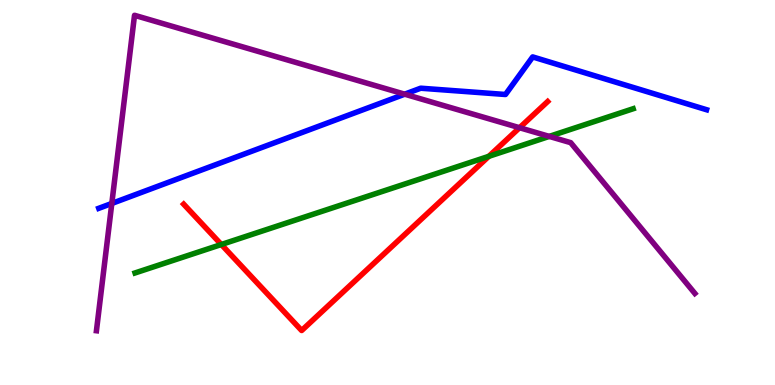[{'lines': ['blue', 'red'], 'intersections': []}, {'lines': ['green', 'red'], 'intersections': [{'x': 2.86, 'y': 3.65}, {'x': 6.31, 'y': 5.94}]}, {'lines': ['purple', 'red'], 'intersections': [{'x': 6.7, 'y': 6.68}]}, {'lines': ['blue', 'green'], 'intersections': []}, {'lines': ['blue', 'purple'], 'intersections': [{'x': 1.44, 'y': 4.72}, {'x': 5.22, 'y': 7.55}]}, {'lines': ['green', 'purple'], 'intersections': [{'x': 7.09, 'y': 6.46}]}]